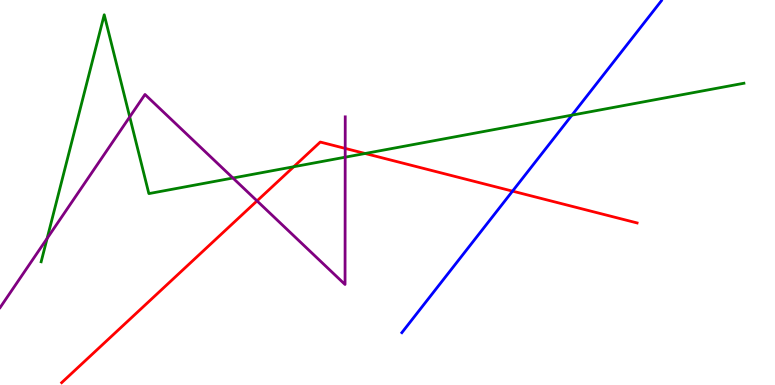[{'lines': ['blue', 'red'], 'intersections': [{'x': 6.61, 'y': 5.04}]}, {'lines': ['green', 'red'], 'intersections': [{'x': 3.79, 'y': 5.67}, {'x': 4.71, 'y': 6.01}]}, {'lines': ['purple', 'red'], 'intersections': [{'x': 3.32, 'y': 4.78}, {'x': 4.45, 'y': 6.15}]}, {'lines': ['blue', 'green'], 'intersections': [{'x': 7.38, 'y': 7.01}]}, {'lines': ['blue', 'purple'], 'intersections': []}, {'lines': ['green', 'purple'], 'intersections': [{'x': 0.608, 'y': 3.81}, {'x': 1.67, 'y': 6.96}, {'x': 3.01, 'y': 5.38}, {'x': 4.45, 'y': 5.92}]}]